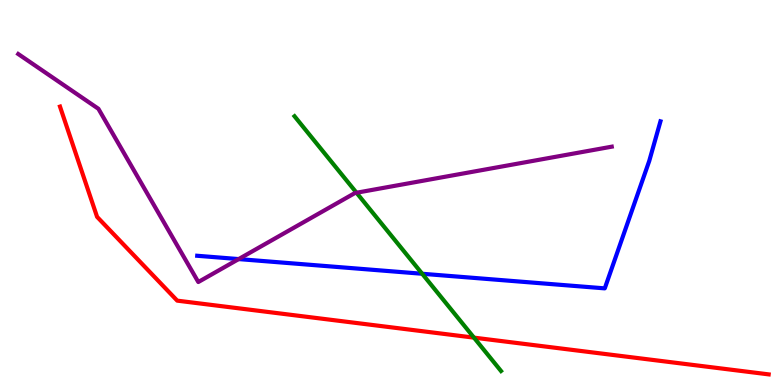[{'lines': ['blue', 'red'], 'intersections': []}, {'lines': ['green', 'red'], 'intersections': [{'x': 6.12, 'y': 1.23}]}, {'lines': ['purple', 'red'], 'intersections': []}, {'lines': ['blue', 'green'], 'intersections': [{'x': 5.45, 'y': 2.89}]}, {'lines': ['blue', 'purple'], 'intersections': [{'x': 3.08, 'y': 3.27}]}, {'lines': ['green', 'purple'], 'intersections': [{'x': 4.6, 'y': 4.99}]}]